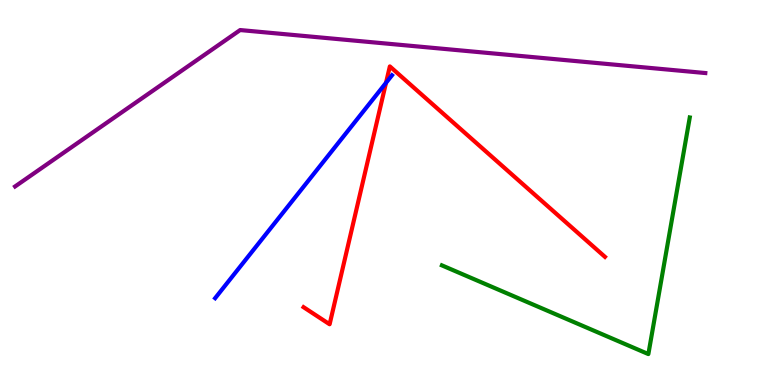[{'lines': ['blue', 'red'], 'intersections': [{'x': 4.98, 'y': 7.85}]}, {'lines': ['green', 'red'], 'intersections': []}, {'lines': ['purple', 'red'], 'intersections': []}, {'lines': ['blue', 'green'], 'intersections': []}, {'lines': ['blue', 'purple'], 'intersections': []}, {'lines': ['green', 'purple'], 'intersections': []}]